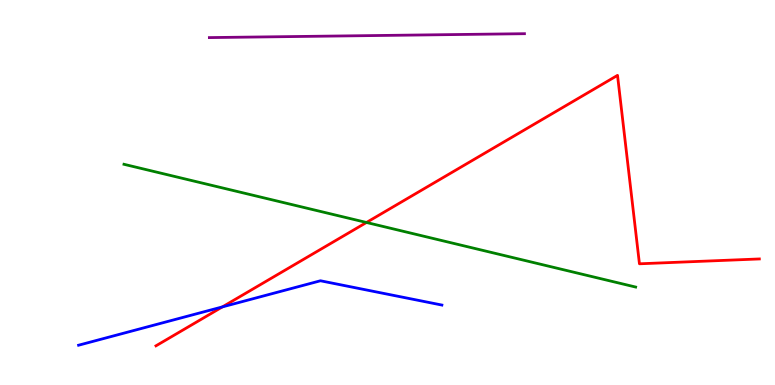[{'lines': ['blue', 'red'], 'intersections': [{'x': 2.87, 'y': 2.03}]}, {'lines': ['green', 'red'], 'intersections': [{'x': 4.73, 'y': 4.22}]}, {'lines': ['purple', 'red'], 'intersections': []}, {'lines': ['blue', 'green'], 'intersections': []}, {'lines': ['blue', 'purple'], 'intersections': []}, {'lines': ['green', 'purple'], 'intersections': []}]